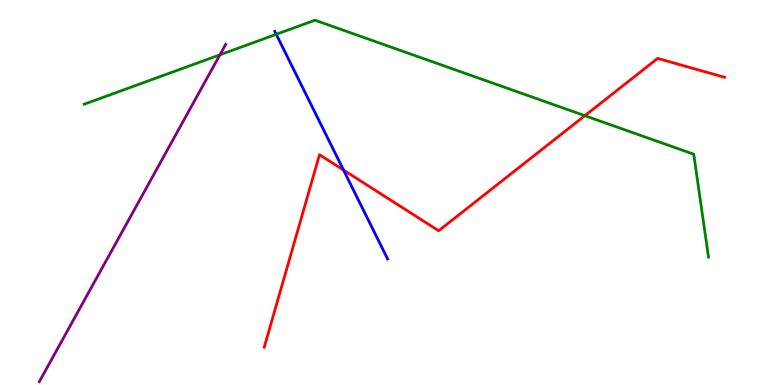[{'lines': ['blue', 'red'], 'intersections': [{'x': 4.43, 'y': 5.58}]}, {'lines': ['green', 'red'], 'intersections': [{'x': 7.55, 'y': 7.0}]}, {'lines': ['purple', 'red'], 'intersections': []}, {'lines': ['blue', 'green'], 'intersections': [{'x': 3.56, 'y': 9.11}]}, {'lines': ['blue', 'purple'], 'intersections': []}, {'lines': ['green', 'purple'], 'intersections': [{'x': 2.84, 'y': 8.58}]}]